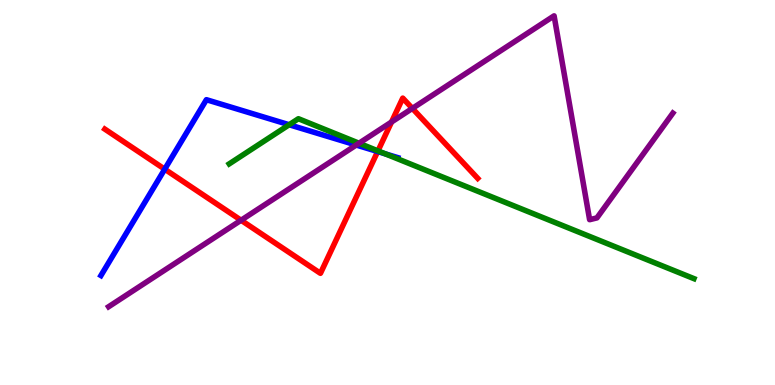[{'lines': ['blue', 'red'], 'intersections': [{'x': 2.13, 'y': 5.61}, {'x': 4.87, 'y': 6.06}]}, {'lines': ['green', 'red'], 'intersections': [{'x': 4.88, 'y': 6.08}]}, {'lines': ['purple', 'red'], 'intersections': [{'x': 3.11, 'y': 4.28}, {'x': 5.05, 'y': 6.83}, {'x': 5.32, 'y': 7.18}]}, {'lines': ['blue', 'green'], 'intersections': [{'x': 3.73, 'y': 6.76}, {'x': 4.97, 'y': 6.0}]}, {'lines': ['blue', 'purple'], 'intersections': [{'x': 4.6, 'y': 6.23}]}, {'lines': ['green', 'purple'], 'intersections': [{'x': 4.63, 'y': 6.28}]}]